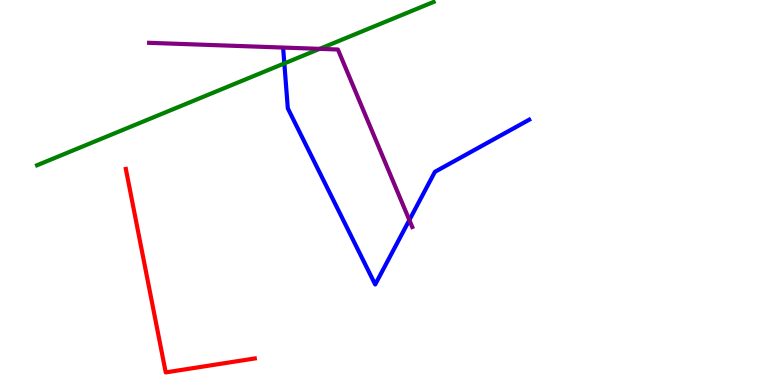[{'lines': ['blue', 'red'], 'intersections': []}, {'lines': ['green', 'red'], 'intersections': []}, {'lines': ['purple', 'red'], 'intersections': []}, {'lines': ['blue', 'green'], 'intersections': [{'x': 3.67, 'y': 8.35}]}, {'lines': ['blue', 'purple'], 'intersections': [{'x': 5.28, 'y': 4.28}]}, {'lines': ['green', 'purple'], 'intersections': [{'x': 4.12, 'y': 8.73}]}]